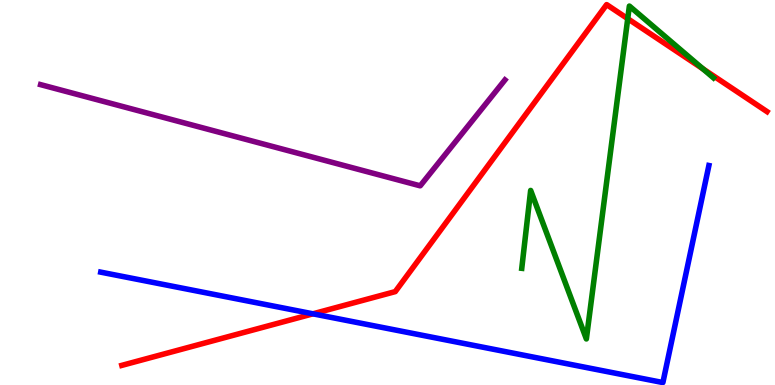[{'lines': ['blue', 'red'], 'intersections': [{'x': 4.04, 'y': 1.85}]}, {'lines': ['green', 'red'], 'intersections': [{'x': 8.1, 'y': 9.51}, {'x': 9.07, 'y': 8.21}]}, {'lines': ['purple', 'red'], 'intersections': []}, {'lines': ['blue', 'green'], 'intersections': []}, {'lines': ['blue', 'purple'], 'intersections': []}, {'lines': ['green', 'purple'], 'intersections': []}]